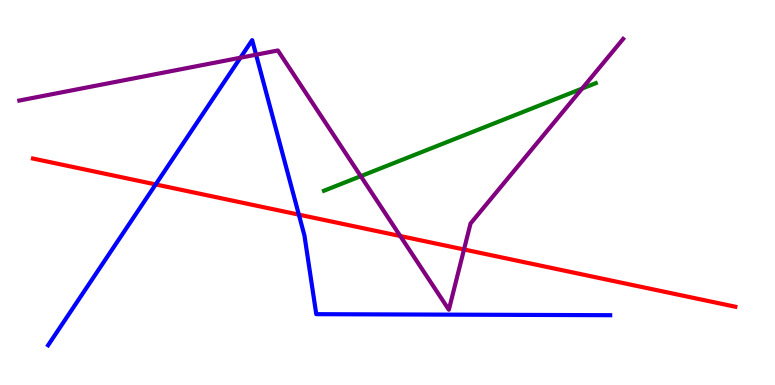[{'lines': ['blue', 'red'], 'intersections': [{'x': 2.01, 'y': 5.21}, {'x': 3.86, 'y': 4.42}]}, {'lines': ['green', 'red'], 'intersections': []}, {'lines': ['purple', 'red'], 'intersections': [{'x': 5.16, 'y': 3.87}, {'x': 5.99, 'y': 3.52}]}, {'lines': ['blue', 'green'], 'intersections': []}, {'lines': ['blue', 'purple'], 'intersections': [{'x': 3.1, 'y': 8.5}, {'x': 3.3, 'y': 8.58}]}, {'lines': ['green', 'purple'], 'intersections': [{'x': 4.66, 'y': 5.42}, {'x': 7.51, 'y': 7.7}]}]